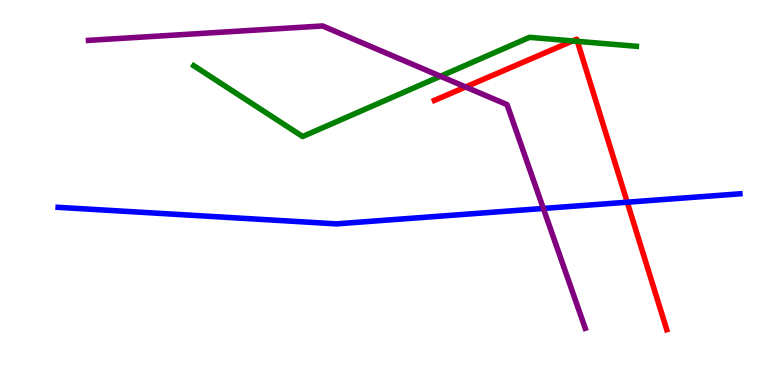[{'lines': ['blue', 'red'], 'intersections': [{'x': 8.09, 'y': 4.75}]}, {'lines': ['green', 'red'], 'intersections': [{'x': 7.39, 'y': 8.94}, {'x': 7.45, 'y': 8.93}]}, {'lines': ['purple', 'red'], 'intersections': [{'x': 6.01, 'y': 7.74}]}, {'lines': ['blue', 'green'], 'intersections': []}, {'lines': ['blue', 'purple'], 'intersections': [{'x': 7.01, 'y': 4.59}]}, {'lines': ['green', 'purple'], 'intersections': [{'x': 5.68, 'y': 8.02}]}]